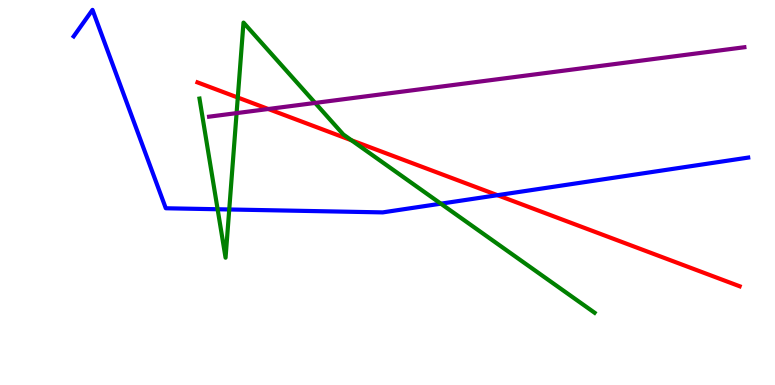[{'lines': ['blue', 'red'], 'intersections': [{'x': 6.42, 'y': 4.93}]}, {'lines': ['green', 'red'], 'intersections': [{'x': 3.07, 'y': 7.47}, {'x': 4.54, 'y': 6.36}]}, {'lines': ['purple', 'red'], 'intersections': [{'x': 3.46, 'y': 7.17}]}, {'lines': ['blue', 'green'], 'intersections': [{'x': 2.81, 'y': 4.56}, {'x': 2.96, 'y': 4.56}, {'x': 5.69, 'y': 4.71}]}, {'lines': ['blue', 'purple'], 'intersections': []}, {'lines': ['green', 'purple'], 'intersections': [{'x': 3.05, 'y': 7.06}, {'x': 4.07, 'y': 7.33}]}]